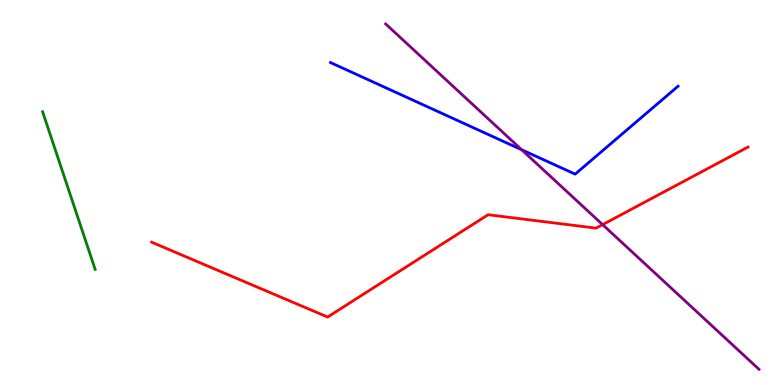[{'lines': ['blue', 'red'], 'intersections': []}, {'lines': ['green', 'red'], 'intersections': []}, {'lines': ['purple', 'red'], 'intersections': [{'x': 7.78, 'y': 4.17}]}, {'lines': ['blue', 'green'], 'intersections': []}, {'lines': ['blue', 'purple'], 'intersections': [{'x': 6.73, 'y': 6.11}]}, {'lines': ['green', 'purple'], 'intersections': []}]